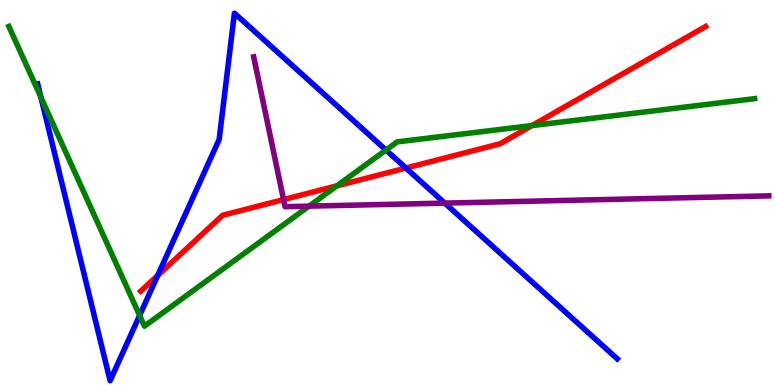[{'lines': ['blue', 'red'], 'intersections': [{'x': 2.03, 'y': 2.85}, {'x': 5.24, 'y': 5.64}]}, {'lines': ['green', 'red'], 'intersections': [{'x': 4.35, 'y': 5.17}, {'x': 6.86, 'y': 6.74}]}, {'lines': ['purple', 'red'], 'intersections': [{'x': 3.66, 'y': 4.82}]}, {'lines': ['blue', 'green'], 'intersections': [{'x': 0.528, 'y': 7.47}, {'x': 1.8, 'y': 1.81}, {'x': 4.98, 'y': 6.1}]}, {'lines': ['blue', 'purple'], 'intersections': [{'x': 5.74, 'y': 4.72}]}, {'lines': ['green', 'purple'], 'intersections': [{'x': 3.99, 'y': 4.65}]}]